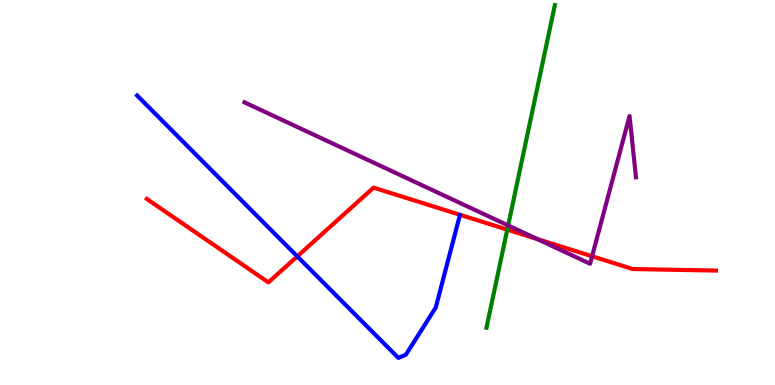[{'lines': ['blue', 'red'], 'intersections': [{'x': 3.84, 'y': 3.34}]}, {'lines': ['green', 'red'], 'intersections': [{'x': 6.55, 'y': 4.04}]}, {'lines': ['purple', 'red'], 'intersections': [{'x': 6.93, 'y': 3.79}, {'x': 7.64, 'y': 3.34}]}, {'lines': ['blue', 'green'], 'intersections': []}, {'lines': ['blue', 'purple'], 'intersections': []}, {'lines': ['green', 'purple'], 'intersections': [{'x': 6.56, 'y': 4.14}]}]